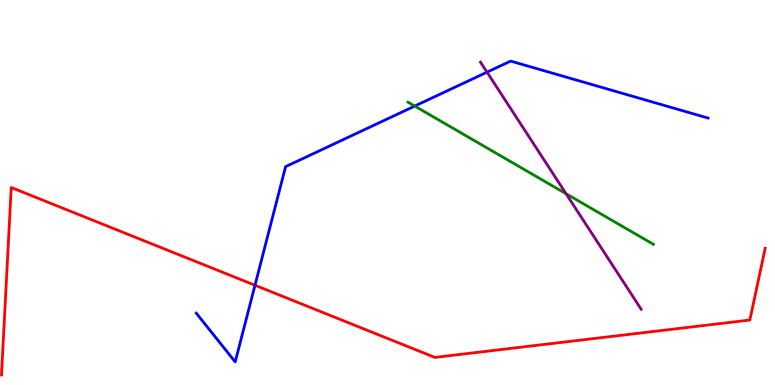[{'lines': ['blue', 'red'], 'intersections': [{'x': 3.29, 'y': 2.59}]}, {'lines': ['green', 'red'], 'intersections': []}, {'lines': ['purple', 'red'], 'intersections': []}, {'lines': ['blue', 'green'], 'intersections': [{'x': 5.35, 'y': 7.24}]}, {'lines': ['blue', 'purple'], 'intersections': [{'x': 6.28, 'y': 8.13}]}, {'lines': ['green', 'purple'], 'intersections': [{'x': 7.3, 'y': 4.97}]}]